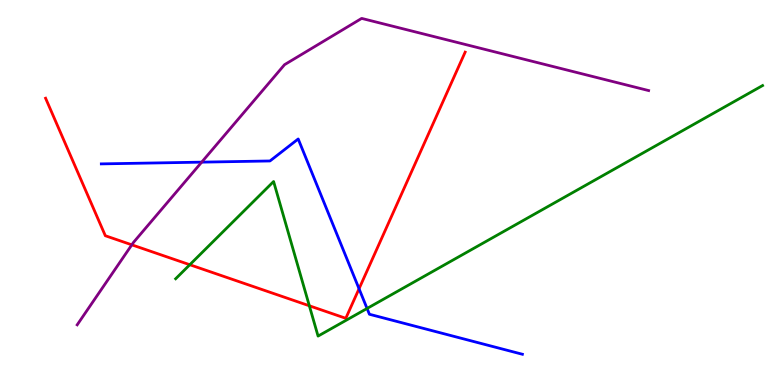[{'lines': ['blue', 'red'], 'intersections': [{'x': 4.63, 'y': 2.5}]}, {'lines': ['green', 'red'], 'intersections': [{'x': 2.45, 'y': 3.12}, {'x': 3.99, 'y': 2.06}]}, {'lines': ['purple', 'red'], 'intersections': [{'x': 1.7, 'y': 3.64}]}, {'lines': ['blue', 'green'], 'intersections': [{'x': 4.74, 'y': 1.99}]}, {'lines': ['blue', 'purple'], 'intersections': [{'x': 2.6, 'y': 5.79}]}, {'lines': ['green', 'purple'], 'intersections': []}]